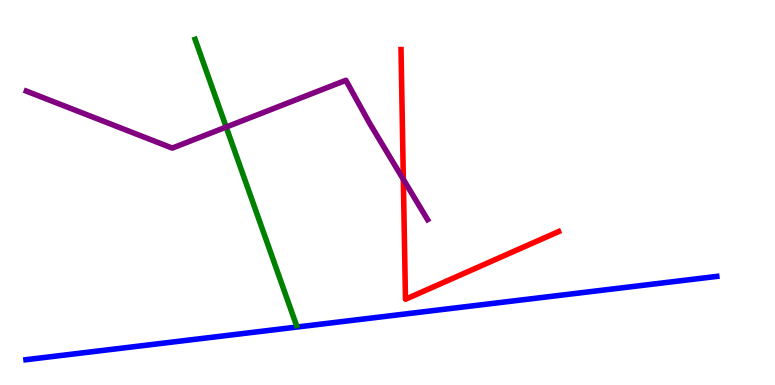[{'lines': ['blue', 'red'], 'intersections': []}, {'lines': ['green', 'red'], 'intersections': []}, {'lines': ['purple', 'red'], 'intersections': [{'x': 5.2, 'y': 5.34}]}, {'lines': ['blue', 'green'], 'intersections': []}, {'lines': ['blue', 'purple'], 'intersections': []}, {'lines': ['green', 'purple'], 'intersections': [{'x': 2.92, 'y': 6.7}]}]